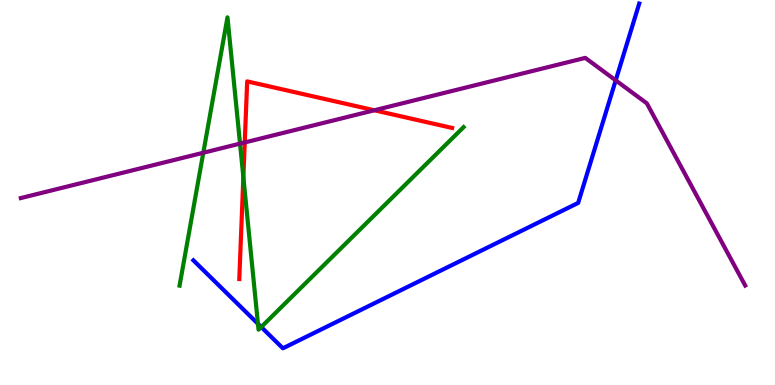[{'lines': ['blue', 'red'], 'intersections': []}, {'lines': ['green', 'red'], 'intersections': [{'x': 3.14, 'y': 5.4}]}, {'lines': ['purple', 'red'], 'intersections': [{'x': 3.16, 'y': 6.3}, {'x': 4.83, 'y': 7.14}]}, {'lines': ['blue', 'green'], 'intersections': [{'x': 3.33, 'y': 1.59}, {'x': 3.37, 'y': 1.51}]}, {'lines': ['blue', 'purple'], 'intersections': [{'x': 7.94, 'y': 7.91}]}, {'lines': ['green', 'purple'], 'intersections': [{'x': 2.62, 'y': 6.03}, {'x': 3.1, 'y': 6.27}]}]